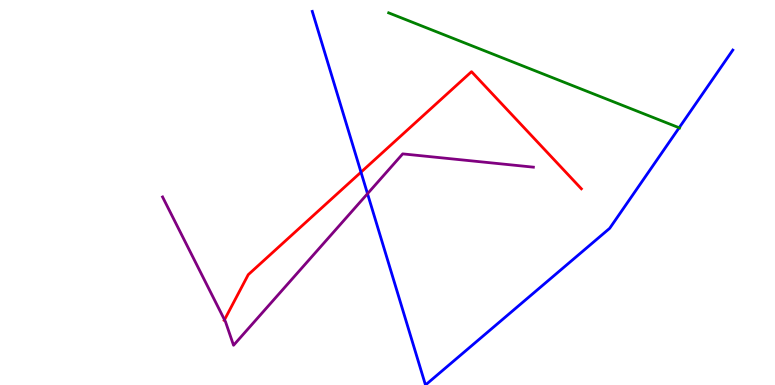[{'lines': ['blue', 'red'], 'intersections': [{'x': 4.66, 'y': 5.53}]}, {'lines': ['green', 'red'], 'intersections': []}, {'lines': ['purple', 'red'], 'intersections': [{'x': 2.9, 'y': 1.69}]}, {'lines': ['blue', 'green'], 'intersections': [{'x': 8.76, 'y': 6.68}]}, {'lines': ['blue', 'purple'], 'intersections': [{'x': 4.74, 'y': 4.97}]}, {'lines': ['green', 'purple'], 'intersections': []}]